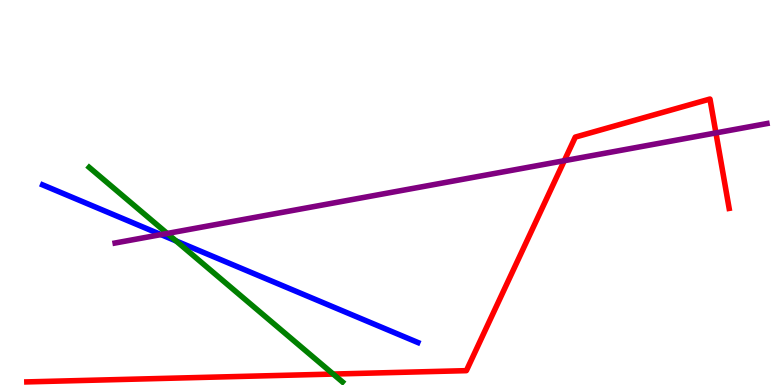[{'lines': ['blue', 'red'], 'intersections': []}, {'lines': ['green', 'red'], 'intersections': [{'x': 4.3, 'y': 0.284}]}, {'lines': ['purple', 'red'], 'intersections': [{'x': 7.28, 'y': 5.83}, {'x': 9.24, 'y': 6.55}]}, {'lines': ['blue', 'green'], 'intersections': [{'x': 2.27, 'y': 3.74}]}, {'lines': ['blue', 'purple'], 'intersections': [{'x': 2.08, 'y': 3.91}]}, {'lines': ['green', 'purple'], 'intersections': [{'x': 2.16, 'y': 3.94}]}]